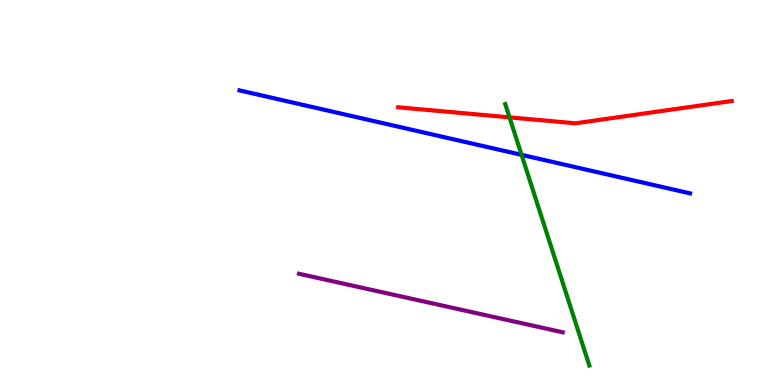[{'lines': ['blue', 'red'], 'intersections': []}, {'lines': ['green', 'red'], 'intersections': [{'x': 6.57, 'y': 6.95}]}, {'lines': ['purple', 'red'], 'intersections': []}, {'lines': ['blue', 'green'], 'intersections': [{'x': 6.73, 'y': 5.98}]}, {'lines': ['blue', 'purple'], 'intersections': []}, {'lines': ['green', 'purple'], 'intersections': []}]